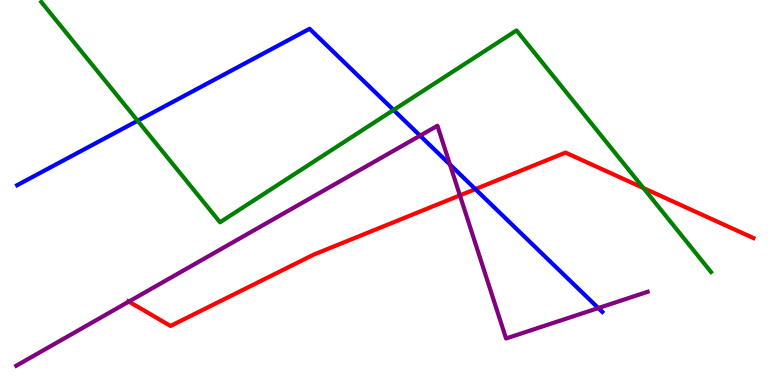[{'lines': ['blue', 'red'], 'intersections': [{'x': 6.13, 'y': 5.09}]}, {'lines': ['green', 'red'], 'intersections': [{'x': 8.3, 'y': 5.12}]}, {'lines': ['purple', 'red'], 'intersections': [{'x': 1.66, 'y': 2.17}, {'x': 5.93, 'y': 4.92}]}, {'lines': ['blue', 'green'], 'intersections': [{'x': 1.78, 'y': 6.86}, {'x': 5.08, 'y': 7.14}]}, {'lines': ['blue', 'purple'], 'intersections': [{'x': 5.42, 'y': 6.48}, {'x': 5.81, 'y': 5.73}, {'x': 7.72, 'y': 2.0}]}, {'lines': ['green', 'purple'], 'intersections': []}]